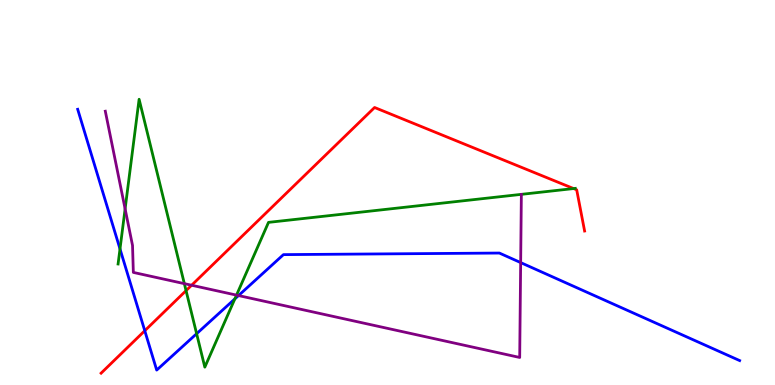[{'lines': ['blue', 'red'], 'intersections': [{'x': 1.87, 'y': 1.41}]}, {'lines': ['green', 'red'], 'intersections': [{'x': 2.4, 'y': 2.45}, {'x': 7.4, 'y': 5.1}]}, {'lines': ['purple', 'red'], 'intersections': [{'x': 2.47, 'y': 2.59}]}, {'lines': ['blue', 'green'], 'intersections': [{'x': 1.55, 'y': 3.53}, {'x': 2.54, 'y': 1.33}, {'x': 3.03, 'y': 2.24}]}, {'lines': ['blue', 'purple'], 'intersections': [{'x': 3.08, 'y': 2.32}, {'x': 6.72, 'y': 3.18}]}, {'lines': ['green', 'purple'], 'intersections': [{'x': 1.61, 'y': 4.57}, {'x': 2.38, 'y': 2.63}, {'x': 3.05, 'y': 2.33}]}]